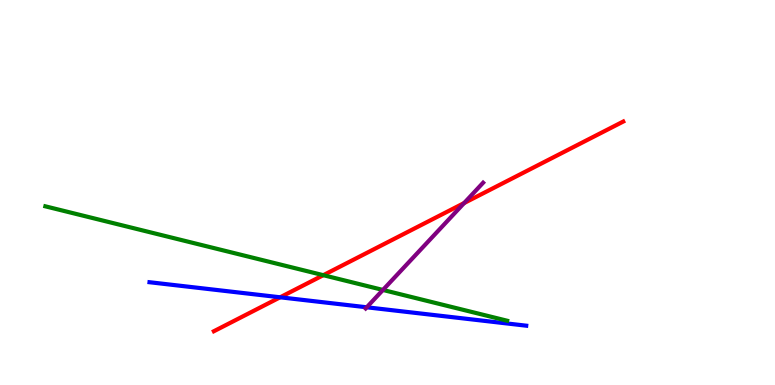[{'lines': ['blue', 'red'], 'intersections': [{'x': 3.61, 'y': 2.28}]}, {'lines': ['green', 'red'], 'intersections': [{'x': 4.17, 'y': 2.85}]}, {'lines': ['purple', 'red'], 'intersections': [{'x': 5.99, 'y': 4.73}]}, {'lines': ['blue', 'green'], 'intersections': []}, {'lines': ['blue', 'purple'], 'intersections': [{'x': 4.73, 'y': 2.02}]}, {'lines': ['green', 'purple'], 'intersections': [{'x': 4.94, 'y': 2.47}]}]